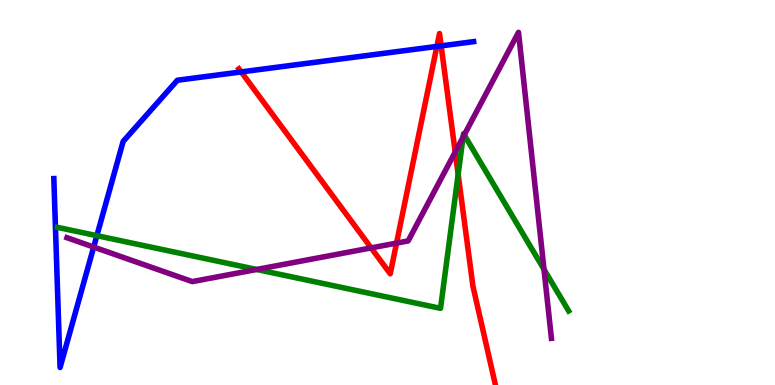[{'lines': ['blue', 'red'], 'intersections': [{'x': 3.11, 'y': 8.13}, {'x': 5.64, 'y': 8.79}, {'x': 5.69, 'y': 8.81}]}, {'lines': ['green', 'red'], 'intersections': [{'x': 5.91, 'y': 5.47}]}, {'lines': ['purple', 'red'], 'intersections': [{'x': 4.79, 'y': 3.56}, {'x': 5.12, 'y': 3.69}, {'x': 5.87, 'y': 6.05}]}, {'lines': ['blue', 'green'], 'intersections': [{'x': 1.25, 'y': 3.88}]}, {'lines': ['blue', 'purple'], 'intersections': [{'x': 1.21, 'y': 3.58}]}, {'lines': ['green', 'purple'], 'intersections': [{'x': 3.31, 'y': 3.0}, {'x': 5.97, 'y': 6.44}, {'x': 5.99, 'y': 6.5}, {'x': 7.02, 'y': 3.0}]}]